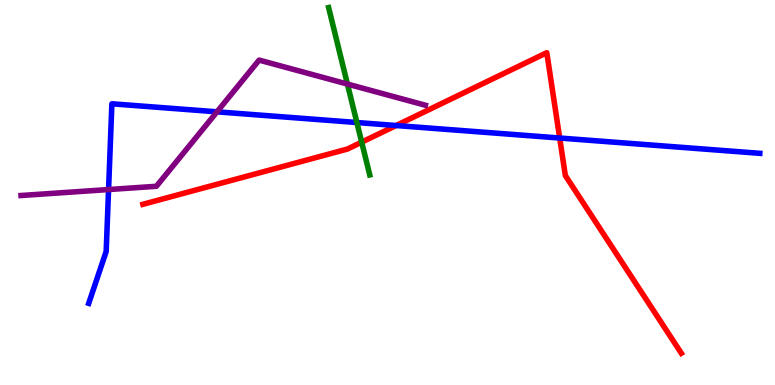[{'lines': ['blue', 'red'], 'intersections': [{'x': 5.11, 'y': 6.74}, {'x': 7.22, 'y': 6.41}]}, {'lines': ['green', 'red'], 'intersections': [{'x': 4.67, 'y': 6.31}]}, {'lines': ['purple', 'red'], 'intersections': []}, {'lines': ['blue', 'green'], 'intersections': [{'x': 4.6, 'y': 6.82}]}, {'lines': ['blue', 'purple'], 'intersections': [{'x': 1.4, 'y': 5.08}, {'x': 2.8, 'y': 7.1}]}, {'lines': ['green', 'purple'], 'intersections': [{'x': 4.48, 'y': 7.82}]}]